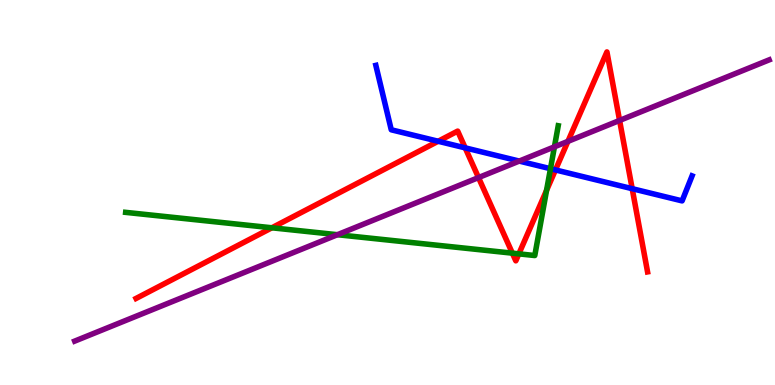[{'lines': ['blue', 'red'], 'intersections': [{'x': 5.65, 'y': 6.33}, {'x': 6.0, 'y': 6.16}, {'x': 7.17, 'y': 5.59}, {'x': 8.16, 'y': 5.1}]}, {'lines': ['green', 'red'], 'intersections': [{'x': 3.51, 'y': 4.08}, {'x': 6.61, 'y': 3.42}, {'x': 6.7, 'y': 3.41}, {'x': 7.05, 'y': 5.06}]}, {'lines': ['purple', 'red'], 'intersections': [{'x': 6.17, 'y': 5.39}, {'x': 7.33, 'y': 6.33}, {'x': 7.99, 'y': 6.87}]}, {'lines': ['blue', 'green'], 'intersections': [{'x': 7.1, 'y': 5.62}]}, {'lines': ['blue', 'purple'], 'intersections': [{'x': 6.7, 'y': 5.82}]}, {'lines': ['green', 'purple'], 'intersections': [{'x': 4.35, 'y': 3.9}, {'x': 7.15, 'y': 6.19}]}]